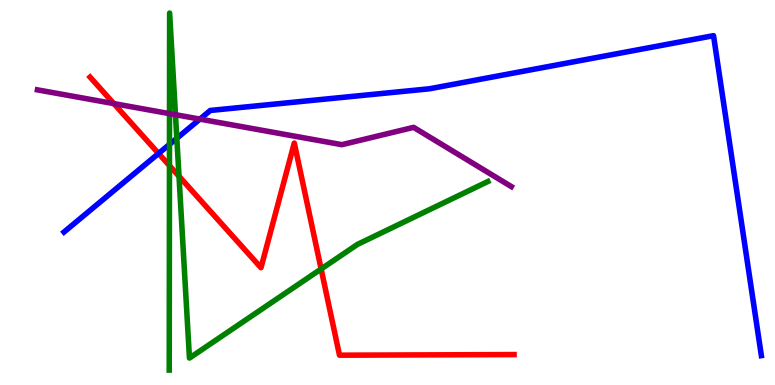[{'lines': ['blue', 'red'], 'intersections': [{'x': 2.05, 'y': 6.01}]}, {'lines': ['green', 'red'], 'intersections': [{'x': 2.19, 'y': 5.7}, {'x': 2.31, 'y': 5.42}, {'x': 4.14, 'y': 3.01}]}, {'lines': ['purple', 'red'], 'intersections': [{'x': 1.47, 'y': 7.31}]}, {'lines': ['blue', 'green'], 'intersections': [{'x': 2.19, 'y': 6.25}, {'x': 2.28, 'y': 6.41}]}, {'lines': ['blue', 'purple'], 'intersections': [{'x': 2.58, 'y': 6.91}]}, {'lines': ['green', 'purple'], 'intersections': [{'x': 2.19, 'y': 7.05}, {'x': 2.26, 'y': 7.02}]}]